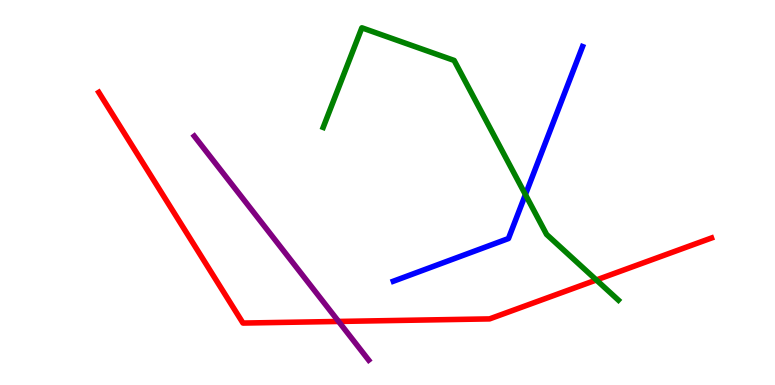[{'lines': ['blue', 'red'], 'intersections': []}, {'lines': ['green', 'red'], 'intersections': [{'x': 7.69, 'y': 2.73}]}, {'lines': ['purple', 'red'], 'intersections': [{'x': 4.37, 'y': 1.65}]}, {'lines': ['blue', 'green'], 'intersections': [{'x': 6.78, 'y': 4.95}]}, {'lines': ['blue', 'purple'], 'intersections': []}, {'lines': ['green', 'purple'], 'intersections': []}]